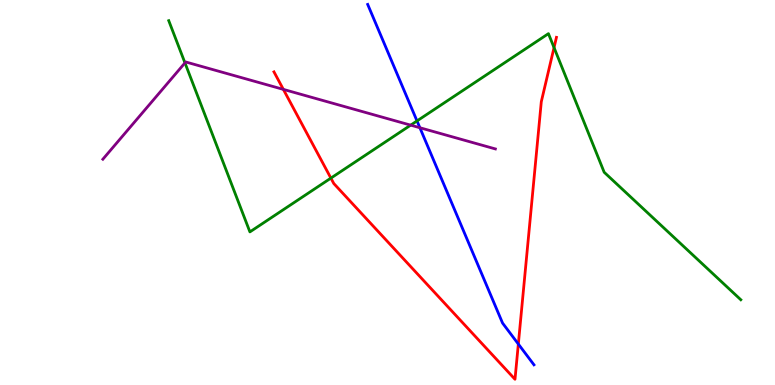[{'lines': ['blue', 'red'], 'intersections': [{'x': 6.69, 'y': 1.06}]}, {'lines': ['green', 'red'], 'intersections': [{'x': 4.27, 'y': 5.37}, {'x': 7.15, 'y': 8.76}]}, {'lines': ['purple', 'red'], 'intersections': [{'x': 3.66, 'y': 7.68}]}, {'lines': ['blue', 'green'], 'intersections': [{'x': 5.38, 'y': 6.86}]}, {'lines': ['blue', 'purple'], 'intersections': [{'x': 5.42, 'y': 6.68}]}, {'lines': ['green', 'purple'], 'intersections': [{'x': 2.39, 'y': 8.37}, {'x': 5.3, 'y': 6.75}]}]